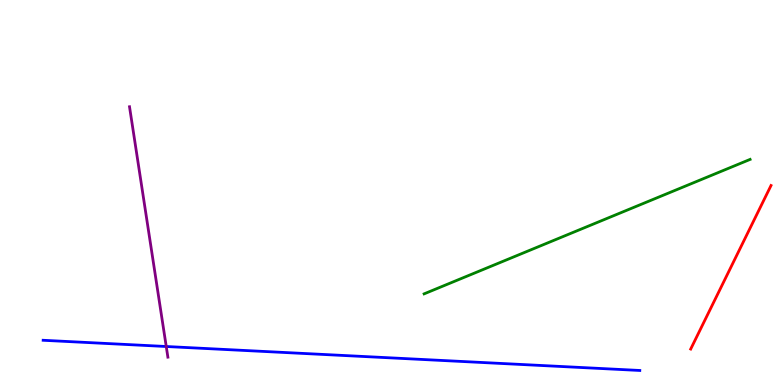[{'lines': ['blue', 'red'], 'intersections': []}, {'lines': ['green', 'red'], 'intersections': []}, {'lines': ['purple', 'red'], 'intersections': []}, {'lines': ['blue', 'green'], 'intersections': []}, {'lines': ['blue', 'purple'], 'intersections': [{'x': 2.15, 'y': 1.0}]}, {'lines': ['green', 'purple'], 'intersections': []}]